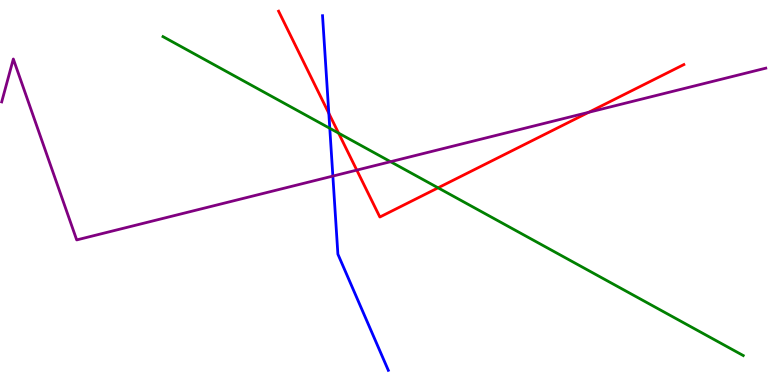[{'lines': ['blue', 'red'], 'intersections': [{'x': 4.24, 'y': 7.06}]}, {'lines': ['green', 'red'], 'intersections': [{'x': 4.37, 'y': 6.54}, {'x': 5.65, 'y': 5.12}]}, {'lines': ['purple', 'red'], 'intersections': [{'x': 4.6, 'y': 5.58}, {'x': 7.6, 'y': 7.08}]}, {'lines': ['blue', 'green'], 'intersections': [{'x': 4.26, 'y': 6.67}]}, {'lines': ['blue', 'purple'], 'intersections': [{'x': 4.29, 'y': 5.43}]}, {'lines': ['green', 'purple'], 'intersections': [{'x': 5.04, 'y': 5.8}]}]